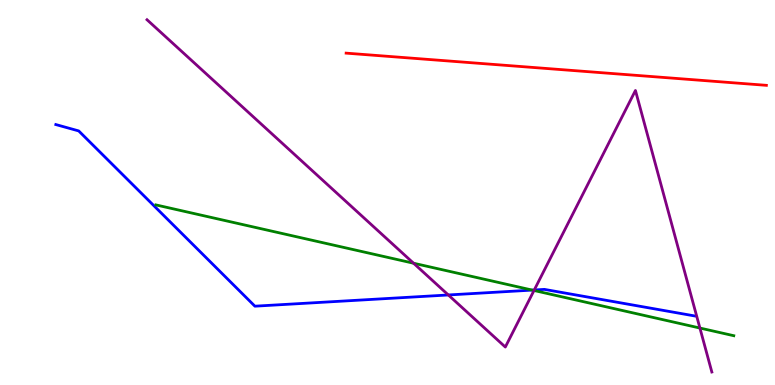[{'lines': ['blue', 'red'], 'intersections': []}, {'lines': ['green', 'red'], 'intersections': []}, {'lines': ['purple', 'red'], 'intersections': []}, {'lines': ['blue', 'green'], 'intersections': [{'x': 6.87, 'y': 2.47}]}, {'lines': ['blue', 'purple'], 'intersections': [{'x': 5.78, 'y': 2.34}, {'x': 6.89, 'y': 2.47}]}, {'lines': ['green', 'purple'], 'intersections': [{'x': 5.34, 'y': 3.16}, {'x': 6.89, 'y': 2.45}, {'x': 9.03, 'y': 1.48}]}]